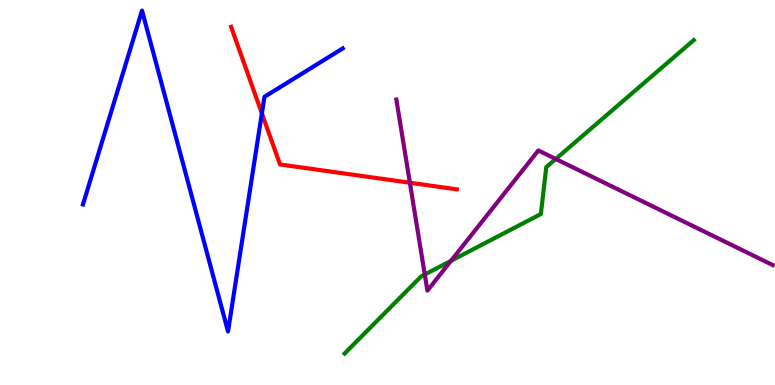[{'lines': ['blue', 'red'], 'intersections': [{'x': 3.38, 'y': 7.06}]}, {'lines': ['green', 'red'], 'intersections': []}, {'lines': ['purple', 'red'], 'intersections': [{'x': 5.29, 'y': 5.25}]}, {'lines': ['blue', 'green'], 'intersections': []}, {'lines': ['blue', 'purple'], 'intersections': []}, {'lines': ['green', 'purple'], 'intersections': [{'x': 5.48, 'y': 2.87}, {'x': 5.82, 'y': 3.22}, {'x': 7.17, 'y': 5.87}]}]